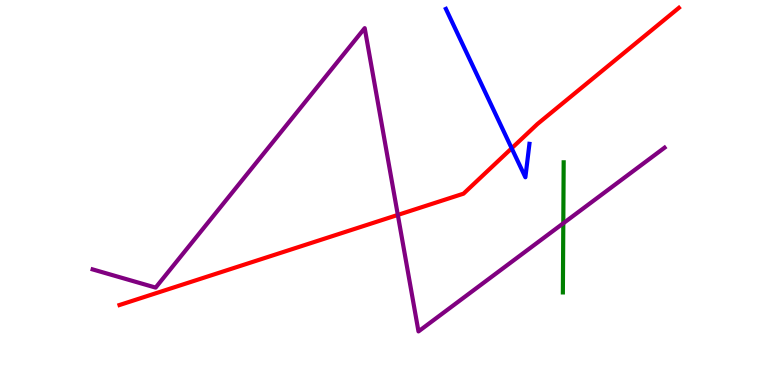[{'lines': ['blue', 'red'], 'intersections': [{'x': 6.6, 'y': 6.15}]}, {'lines': ['green', 'red'], 'intersections': []}, {'lines': ['purple', 'red'], 'intersections': [{'x': 5.13, 'y': 4.42}]}, {'lines': ['blue', 'green'], 'intersections': []}, {'lines': ['blue', 'purple'], 'intersections': []}, {'lines': ['green', 'purple'], 'intersections': [{'x': 7.27, 'y': 4.2}]}]